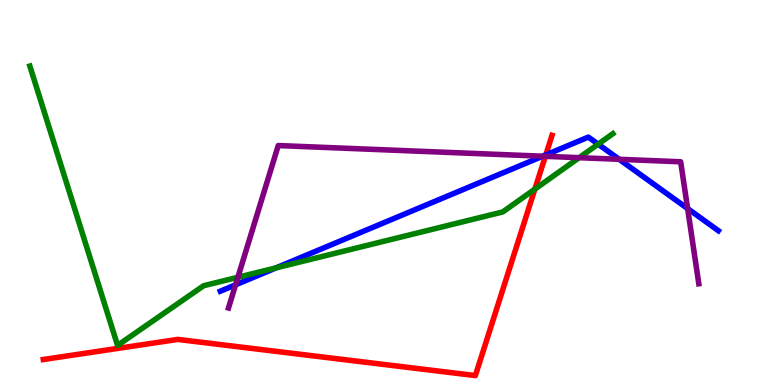[{'lines': ['blue', 'red'], 'intersections': [{'x': 7.04, 'y': 5.98}]}, {'lines': ['green', 'red'], 'intersections': [{'x': 6.9, 'y': 5.09}]}, {'lines': ['purple', 'red'], 'intersections': [{'x': 7.04, 'y': 5.94}]}, {'lines': ['blue', 'green'], 'intersections': [{'x': 3.56, 'y': 3.04}, {'x': 7.72, 'y': 6.26}]}, {'lines': ['blue', 'purple'], 'intersections': [{'x': 3.04, 'y': 2.6}, {'x': 7.0, 'y': 5.94}, {'x': 7.99, 'y': 5.86}, {'x': 8.87, 'y': 4.58}]}, {'lines': ['green', 'purple'], 'intersections': [{'x': 3.07, 'y': 2.8}, {'x': 7.47, 'y': 5.9}]}]